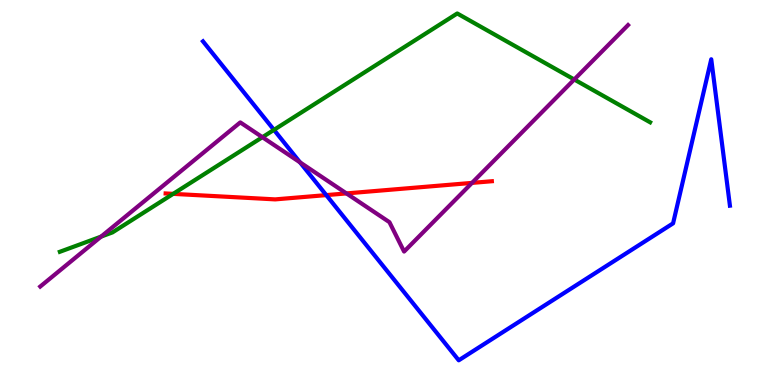[{'lines': ['blue', 'red'], 'intersections': [{'x': 4.21, 'y': 4.93}]}, {'lines': ['green', 'red'], 'intersections': [{'x': 2.23, 'y': 4.96}]}, {'lines': ['purple', 'red'], 'intersections': [{'x': 4.47, 'y': 4.98}, {'x': 6.09, 'y': 5.25}]}, {'lines': ['blue', 'green'], 'intersections': [{'x': 3.53, 'y': 6.63}]}, {'lines': ['blue', 'purple'], 'intersections': [{'x': 3.87, 'y': 5.78}]}, {'lines': ['green', 'purple'], 'intersections': [{'x': 1.3, 'y': 3.85}, {'x': 3.39, 'y': 6.44}, {'x': 7.41, 'y': 7.94}]}]